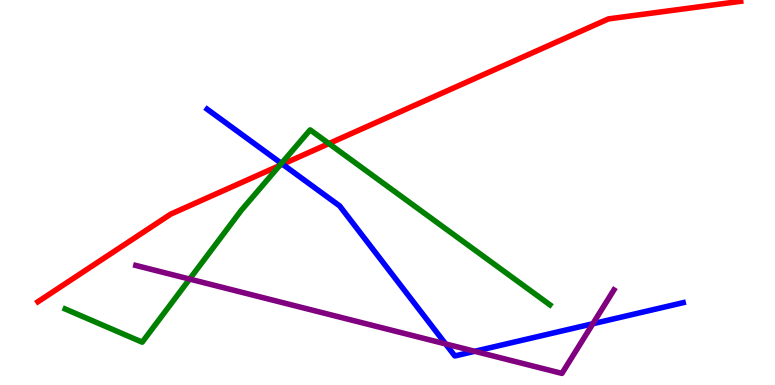[{'lines': ['blue', 'red'], 'intersections': [{'x': 3.65, 'y': 5.73}]}, {'lines': ['green', 'red'], 'intersections': [{'x': 3.61, 'y': 5.7}, {'x': 4.24, 'y': 6.27}]}, {'lines': ['purple', 'red'], 'intersections': []}, {'lines': ['blue', 'green'], 'intersections': [{'x': 3.63, 'y': 5.76}]}, {'lines': ['blue', 'purple'], 'intersections': [{'x': 5.75, 'y': 1.07}, {'x': 6.13, 'y': 0.875}, {'x': 7.65, 'y': 1.59}]}, {'lines': ['green', 'purple'], 'intersections': [{'x': 2.45, 'y': 2.75}]}]